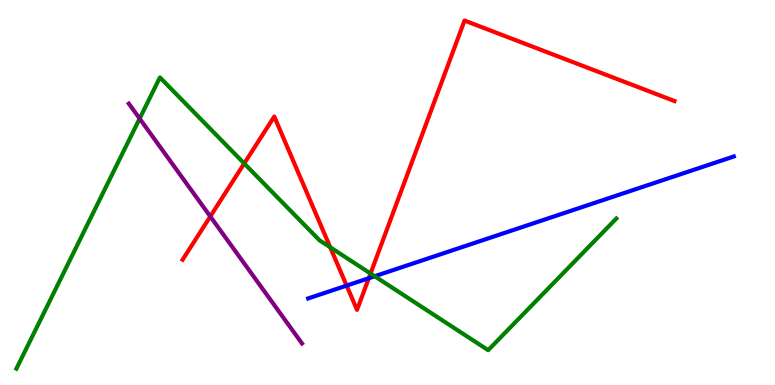[{'lines': ['blue', 'red'], 'intersections': [{'x': 4.47, 'y': 2.58}, {'x': 4.76, 'y': 2.77}]}, {'lines': ['green', 'red'], 'intersections': [{'x': 3.15, 'y': 5.75}, {'x': 4.26, 'y': 3.58}, {'x': 4.78, 'y': 2.9}]}, {'lines': ['purple', 'red'], 'intersections': [{'x': 2.71, 'y': 4.38}]}, {'lines': ['blue', 'green'], 'intersections': [{'x': 4.83, 'y': 2.82}]}, {'lines': ['blue', 'purple'], 'intersections': []}, {'lines': ['green', 'purple'], 'intersections': [{'x': 1.8, 'y': 6.92}]}]